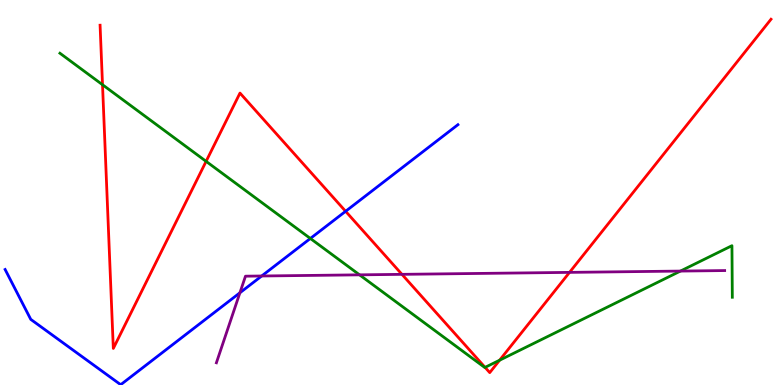[{'lines': ['blue', 'red'], 'intersections': [{'x': 4.46, 'y': 4.51}]}, {'lines': ['green', 'red'], 'intersections': [{'x': 1.32, 'y': 7.8}, {'x': 2.66, 'y': 5.81}, {'x': 6.26, 'y': 0.458}, {'x': 6.45, 'y': 0.644}]}, {'lines': ['purple', 'red'], 'intersections': [{'x': 5.19, 'y': 2.87}, {'x': 7.35, 'y': 2.93}]}, {'lines': ['blue', 'green'], 'intersections': [{'x': 4.0, 'y': 3.81}]}, {'lines': ['blue', 'purple'], 'intersections': [{'x': 3.1, 'y': 2.4}, {'x': 3.38, 'y': 2.83}]}, {'lines': ['green', 'purple'], 'intersections': [{'x': 4.64, 'y': 2.86}, {'x': 8.78, 'y': 2.96}]}]